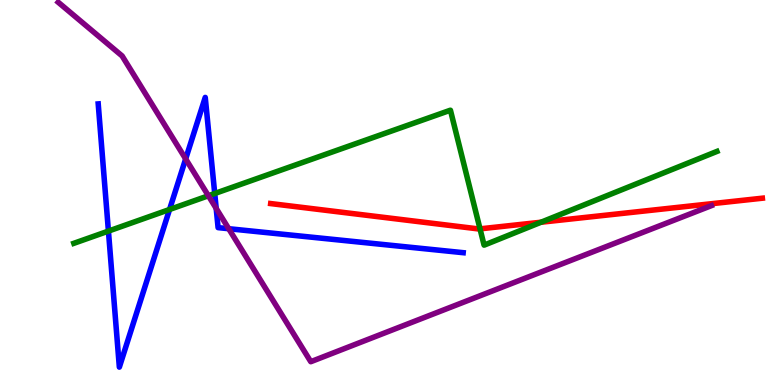[{'lines': ['blue', 'red'], 'intersections': []}, {'lines': ['green', 'red'], 'intersections': [{'x': 6.19, 'y': 4.06}, {'x': 6.98, 'y': 4.23}]}, {'lines': ['purple', 'red'], 'intersections': []}, {'lines': ['blue', 'green'], 'intersections': [{'x': 1.4, 'y': 4.0}, {'x': 2.19, 'y': 4.56}, {'x': 2.77, 'y': 4.97}]}, {'lines': ['blue', 'purple'], 'intersections': [{'x': 2.4, 'y': 5.87}, {'x': 2.79, 'y': 4.59}, {'x': 2.95, 'y': 4.06}]}, {'lines': ['green', 'purple'], 'intersections': [{'x': 2.69, 'y': 4.92}]}]